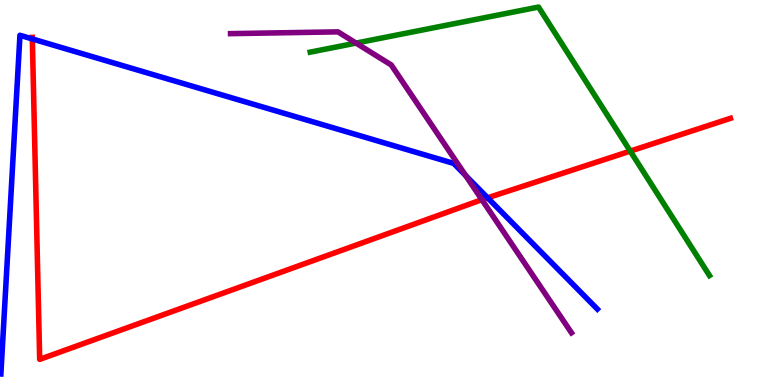[{'lines': ['blue', 'red'], 'intersections': [{'x': 0.417, 'y': 8.99}, {'x': 6.29, 'y': 4.86}]}, {'lines': ['green', 'red'], 'intersections': [{'x': 8.13, 'y': 6.07}]}, {'lines': ['purple', 'red'], 'intersections': [{'x': 6.22, 'y': 4.81}]}, {'lines': ['blue', 'green'], 'intersections': []}, {'lines': ['blue', 'purple'], 'intersections': [{'x': 6.01, 'y': 5.44}]}, {'lines': ['green', 'purple'], 'intersections': [{'x': 4.59, 'y': 8.88}]}]